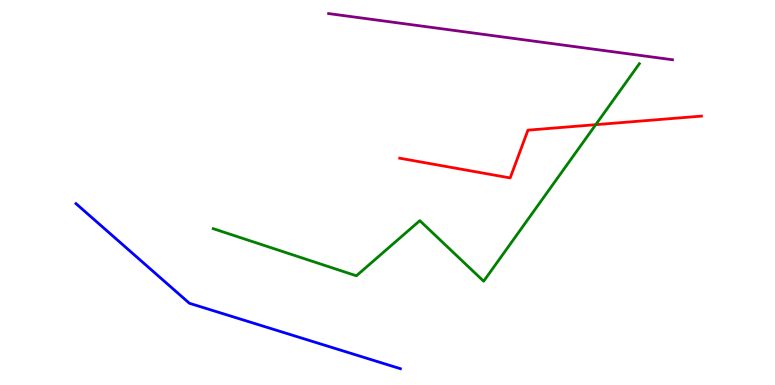[{'lines': ['blue', 'red'], 'intersections': []}, {'lines': ['green', 'red'], 'intersections': [{'x': 7.69, 'y': 6.76}]}, {'lines': ['purple', 'red'], 'intersections': []}, {'lines': ['blue', 'green'], 'intersections': []}, {'lines': ['blue', 'purple'], 'intersections': []}, {'lines': ['green', 'purple'], 'intersections': []}]